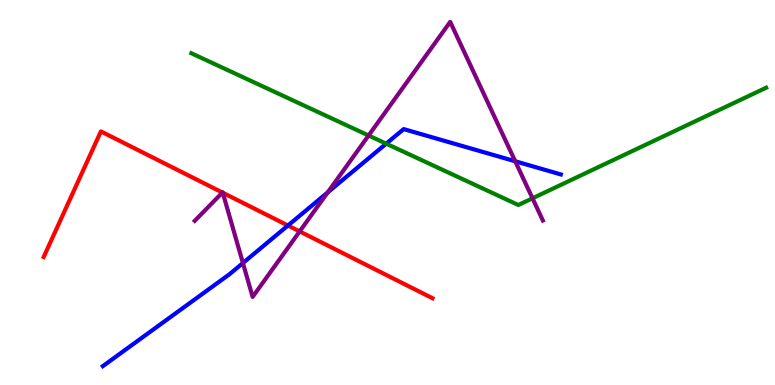[{'lines': ['blue', 'red'], 'intersections': [{'x': 3.72, 'y': 4.14}]}, {'lines': ['green', 'red'], 'intersections': []}, {'lines': ['purple', 'red'], 'intersections': [{'x': 2.87, 'y': 5.0}, {'x': 2.87, 'y': 4.99}, {'x': 3.87, 'y': 3.99}]}, {'lines': ['blue', 'green'], 'intersections': [{'x': 4.98, 'y': 6.27}]}, {'lines': ['blue', 'purple'], 'intersections': [{'x': 3.13, 'y': 3.17}, {'x': 4.23, 'y': 5.0}, {'x': 6.65, 'y': 5.81}]}, {'lines': ['green', 'purple'], 'intersections': [{'x': 4.76, 'y': 6.48}, {'x': 6.87, 'y': 4.85}]}]